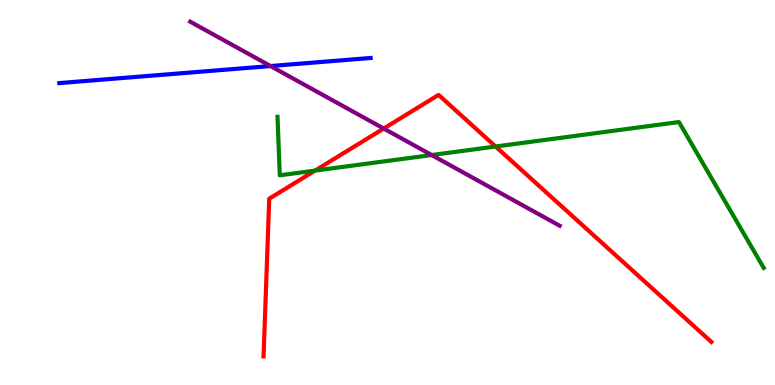[{'lines': ['blue', 'red'], 'intersections': []}, {'lines': ['green', 'red'], 'intersections': [{'x': 4.07, 'y': 5.57}, {'x': 6.39, 'y': 6.19}]}, {'lines': ['purple', 'red'], 'intersections': [{'x': 4.95, 'y': 6.66}]}, {'lines': ['blue', 'green'], 'intersections': []}, {'lines': ['blue', 'purple'], 'intersections': [{'x': 3.49, 'y': 8.28}]}, {'lines': ['green', 'purple'], 'intersections': [{'x': 5.57, 'y': 5.97}]}]